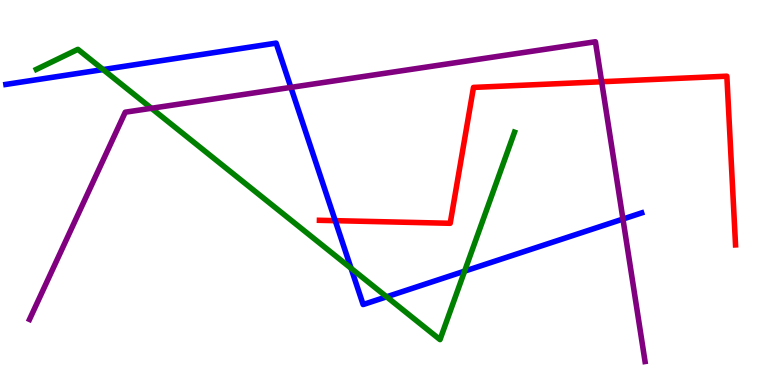[{'lines': ['blue', 'red'], 'intersections': [{'x': 4.33, 'y': 4.27}]}, {'lines': ['green', 'red'], 'intersections': []}, {'lines': ['purple', 'red'], 'intersections': [{'x': 7.76, 'y': 7.88}]}, {'lines': ['blue', 'green'], 'intersections': [{'x': 1.33, 'y': 8.19}, {'x': 4.53, 'y': 3.03}, {'x': 4.99, 'y': 2.29}, {'x': 5.99, 'y': 2.96}]}, {'lines': ['blue', 'purple'], 'intersections': [{'x': 3.75, 'y': 7.73}, {'x': 8.04, 'y': 4.31}]}, {'lines': ['green', 'purple'], 'intersections': [{'x': 1.95, 'y': 7.19}]}]